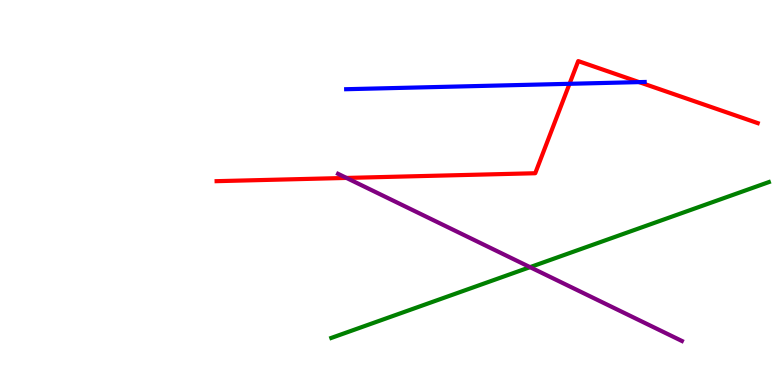[{'lines': ['blue', 'red'], 'intersections': [{'x': 7.35, 'y': 7.82}, {'x': 8.25, 'y': 7.87}]}, {'lines': ['green', 'red'], 'intersections': []}, {'lines': ['purple', 'red'], 'intersections': [{'x': 4.47, 'y': 5.38}]}, {'lines': ['blue', 'green'], 'intersections': []}, {'lines': ['blue', 'purple'], 'intersections': []}, {'lines': ['green', 'purple'], 'intersections': [{'x': 6.84, 'y': 3.06}]}]